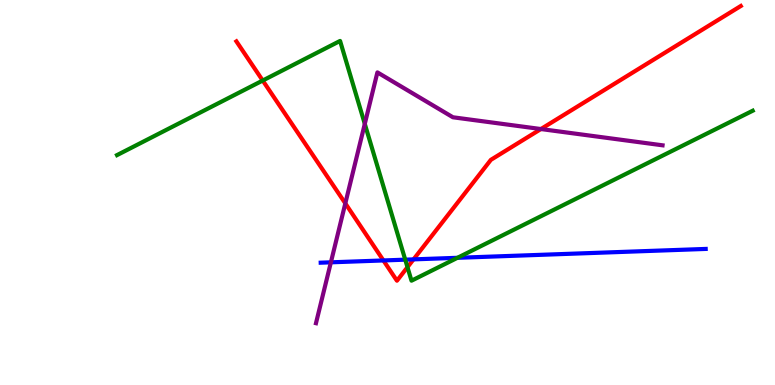[{'lines': ['blue', 'red'], 'intersections': [{'x': 4.95, 'y': 3.24}, {'x': 5.34, 'y': 3.26}]}, {'lines': ['green', 'red'], 'intersections': [{'x': 3.39, 'y': 7.91}, {'x': 5.26, 'y': 3.06}]}, {'lines': ['purple', 'red'], 'intersections': [{'x': 4.46, 'y': 4.72}, {'x': 6.98, 'y': 6.65}]}, {'lines': ['blue', 'green'], 'intersections': [{'x': 5.23, 'y': 3.26}, {'x': 5.9, 'y': 3.3}]}, {'lines': ['blue', 'purple'], 'intersections': [{'x': 4.27, 'y': 3.19}]}, {'lines': ['green', 'purple'], 'intersections': [{'x': 4.71, 'y': 6.78}]}]